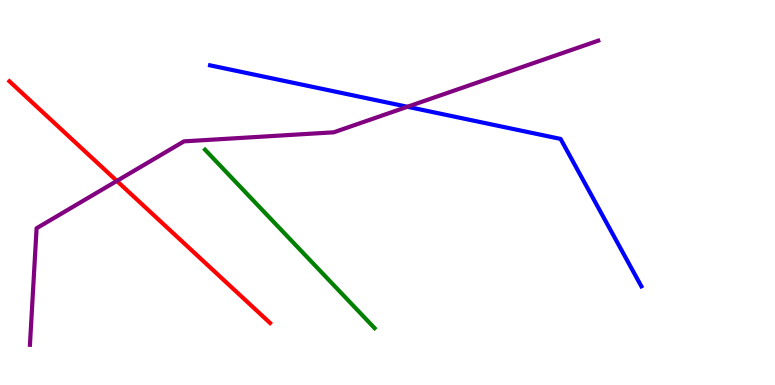[{'lines': ['blue', 'red'], 'intersections': []}, {'lines': ['green', 'red'], 'intersections': []}, {'lines': ['purple', 'red'], 'intersections': [{'x': 1.51, 'y': 5.3}]}, {'lines': ['blue', 'green'], 'intersections': []}, {'lines': ['blue', 'purple'], 'intersections': [{'x': 5.26, 'y': 7.23}]}, {'lines': ['green', 'purple'], 'intersections': []}]